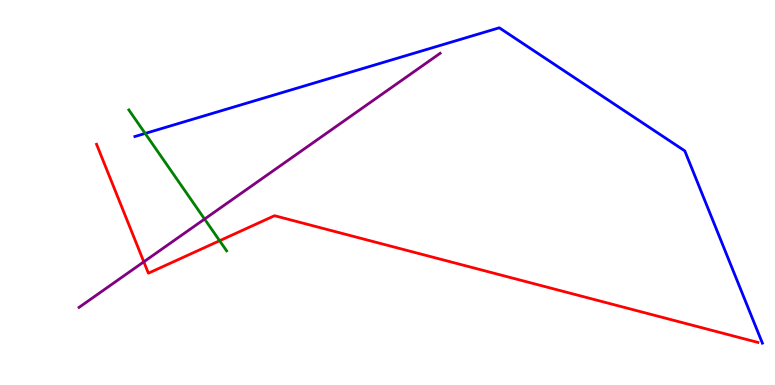[{'lines': ['blue', 'red'], 'intersections': []}, {'lines': ['green', 'red'], 'intersections': [{'x': 2.83, 'y': 3.75}]}, {'lines': ['purple', 'red'], 'intersections': [{'x': 1.86, 'y': 3.2}]}, {'lines': ['blue', 'green'], 'intersections': [{'x': 1.87, 'y': 6.53}]}, {'lines': ['blue', 'purple'], 'intersections': []}, {'lines': ['green', 'purple'], 'intersections': [{'x': 2.64, 'y': 4.31}]}]